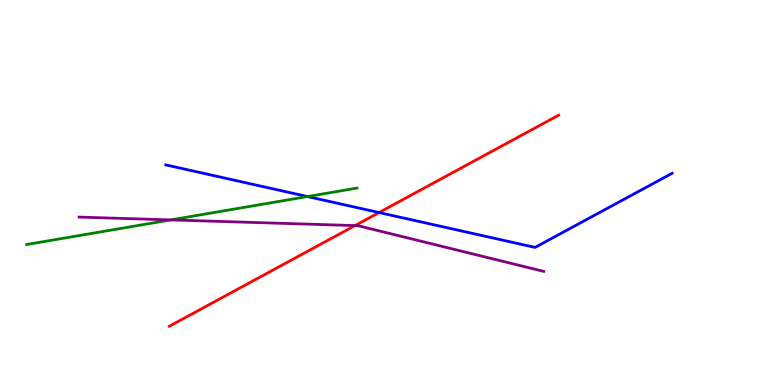[{'lines': ['blue', 'red'], 'intersections': [{'x': 4.89, 'y': 4.48}]}, {'lines': ['green', 'red'], 'intersections': []}, {'lines': ['purple', 'red'], 'intersections': [{'x': 4.58, 'y': 4.14}]}, {'lines': ['blue', 'green'], 'intersections': [{'x': 3.97, 'y': 4.89}]}, {'lines': ['blue', 'purple'], 'intersections': []}, {'lines': ['green', 'purple'], 'intersections': [{'x': 2.2, 'y': 4.29}]}]